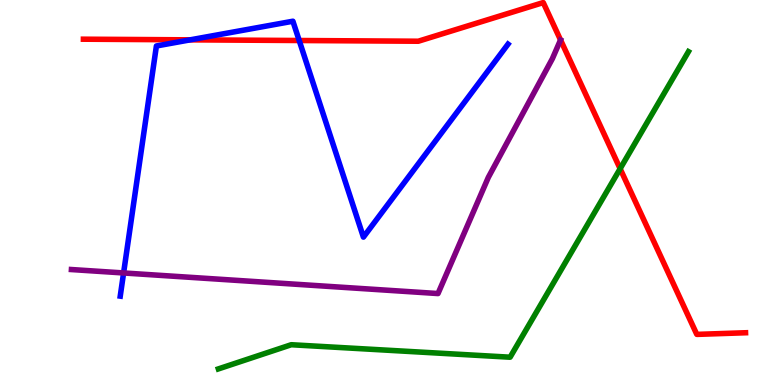[{'lines': ['blue', 'red'], 'intersections': [{'x': 2.45, 'y': 8.97}, {'x': 3.86, 'y': 8.95}]}, {'lines': ['green', 'red'], 'intersections': [{'x': 8.0, 'y': 5.62}]}, {'lines': ['purple', 'red'], 'intersections': []}, {'lines': ['blue', 'green'], 'intersections': []}, {'lines': ['blue', 'purple'], 'intersections': [{'x': 1.59, 'y': 2.91}]}, {'lines': ['green', 'purple'], 'intersections': []}]